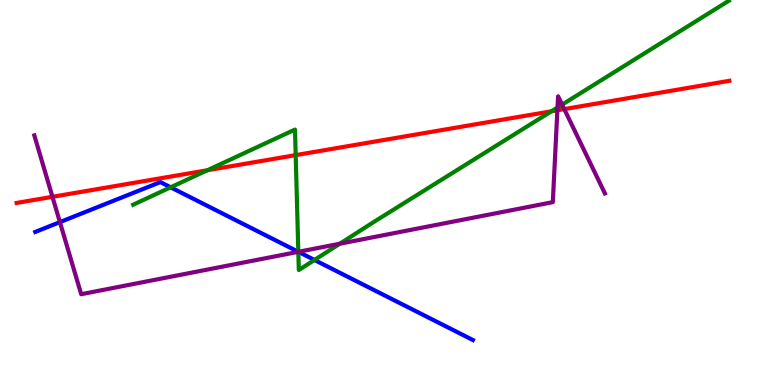[{'lines': ['blue', 'red'], 'intersections': []}, {'lines': ['green', 'red'], 'intersections': [{'x': 2.68, 'y': 5.58}, {'x': 3.82, 'y': 5.97}, {'x': 7.11, 'y': 7.11}]}, {'lines': ['purple', 'red'], 'intersections': [{'x': 0.677, 'y': 4.89}, {'x': 7.19, 'y': 7.14}, {'x': 7.28, 'y': 7.17}]}, {'lines': ['blue', 'green'], 'intersections': [{'x': 2.2, 'y': 5.13}, {'x': 3.85, 'y': 3.46}, {'x': 4.06, 'y': 3.25}]}, {'lines': ['blue', 'purple'], 'intersections': [{'x': 0.773, 'y': 4.23}, {'x': 3.85, 'y': 3.46}]}, {'lines': ['green', 'purple'], 'intersections': [{'x': 3.85, 'y': 3.46}, {'x': 4.38, 'y': 3.67}, {'x': 7.19, 'y': 7.21}, {'x': 7.25, 'y': 7.28}]}]